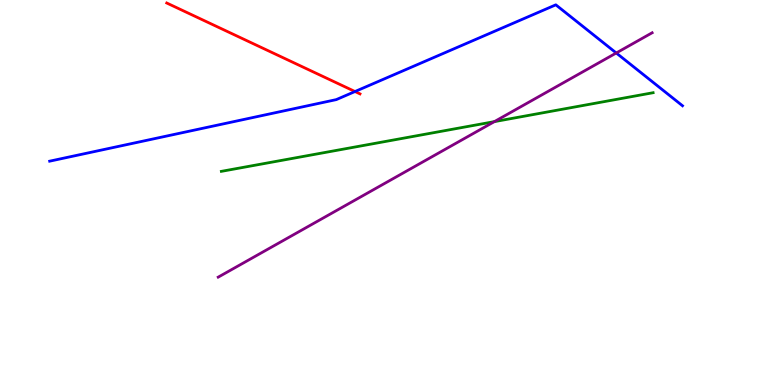[{'lines': ['blue', 'red'], 'intersections': [{'x': 4.58, 'y': 7.62}]}, {'lines': ['green', 'red'], 'intersections': []}, {'lines': ['purple', 'red'], 'intersections': []}, {'lines': ['blue', 'green'], 'intersections': []}, {'lines': ['blue', 'purple'], 'intersections': [{'x': 7.95, 'y': 8.62}]}, {'lines': ['green', 'purple'], 'intersections': [{'x': 6.38, 'y': 6.84}]}]